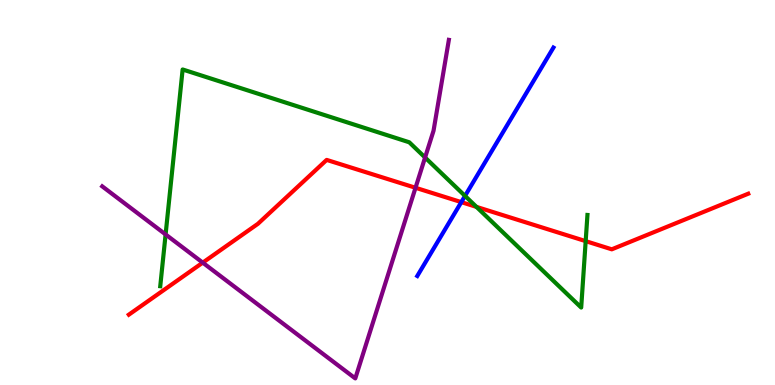[{'lines': ['blue', 'red'], 'intersections': [{'x': 5.95, 'y': 4.75}]}, {'lines': ['green', 'red'], 'intersections': [{'x': 6.15, 'y': 4.63}, {'x': 7.56, 'y': 3.74}]}, {'lines': ['purple', 'red'], 'intersections': [{'x': 2.62, 'y': 3.18}, {'x': 5.36, 'y': 5.12}]}, {'lines': ['blue', 'green'], 'intersections': [{'x': 6.0, 'y': 4.91}]}, {'lines': ['blue', 'purple'], 'intersections': []}, {'lines': ['green', 'purple'], 'intersections': [{'x': 2.14, 'y': 3.91}, {'x': 5.48, 'y': 5.91}]}]